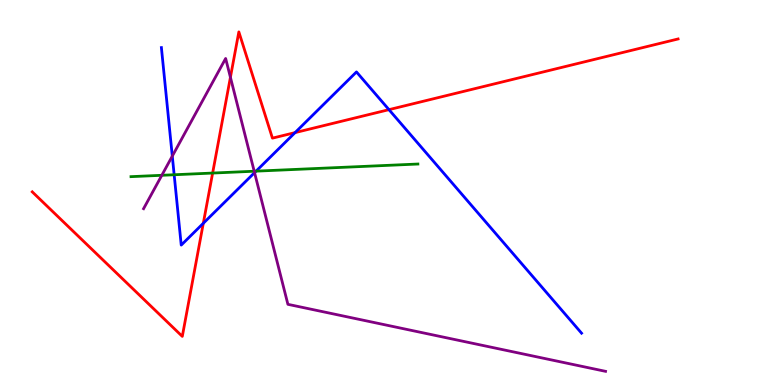[{'lines': ['blue', 'red'], 'intersections': [{'x': 2.62, 'y': 4.2}, {'x': 3.81, 'y': 6.56}, {'x': 5.02, 'y': 7.15}]}, {'lines': ['green', 'red'], 'intersections': [{'x': 2.74, 'y': 5.5}]}, {'lines': ['purple', 'red'], 'intersections': [{'x': 2.97, 'y': 7.99}]}, {'lines': ['blue', 'green'], 'intersections': [{'x': 2.25, 'y': 5.46}, {'x': 3.3, 'y': 5.55}]}, {'lines': ['blue', 'purple'], 'intersections': [{'x': 2.22, 'y': 5.94}, {'x': 3.28, 'y': 5.52}]}, {'lines': ['green', 'purple'], 'intersections': [{'x': 2.09, 'y': 5.45}, {'x': 3.28, 'y': 5.55}]}]